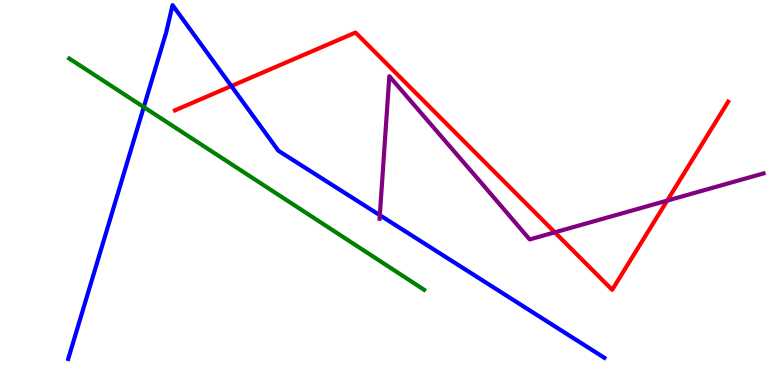[{'lines': ['blue', 'red'], 'intersections': [{'x': 2.99, 'y': 7.76}]}, {'lines': ['green', 'red'], 'intersections': []}, {'lines': ['purple', 'red'], 'intersections': [{'x': 7.16, 'y': 3.97}, {'x': 8.61, 'y': 4.79}]}, {'lines': ['blue', 'green'], 'intersections': [{'x': 1.86, 'y': 7.22}]}, {'lines': ['blue', 'purple'], 'intersections': [{'x': 4.9, 'y': 4.41}]}, {'lines': ['green', 'purple'], 'intersections': []}]